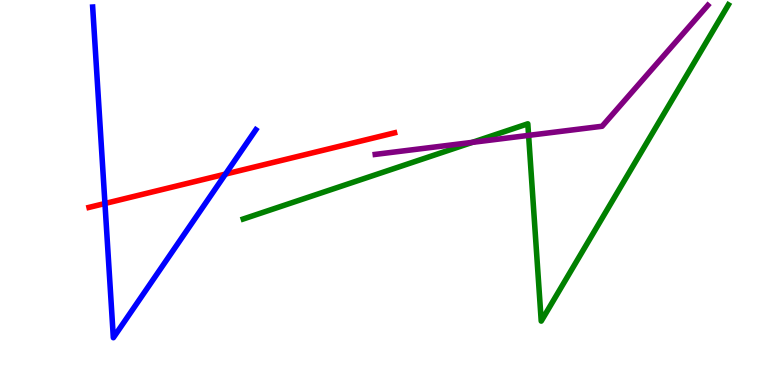[{'lines': ['blue', 'red'], 'intersections': [{'x': 1.35, 'y': 4.71}, {'x': 2.91, 'y': 5.48}]}, {'lines': ['green', 'red'], 'intersections': []}, {'lines': ['purple', 'red'], 'intersections': []}, {'lines': ['blue', 'green'], 'intersections': []}, {'lines': ['blue', 'purple'], 'intersections': []}, {'lines': ['green', 'purple'], 'intersections': [{'x': 6.09, 'y': 6.3}, {'x': 6.82, 'y': 6.48}]}]